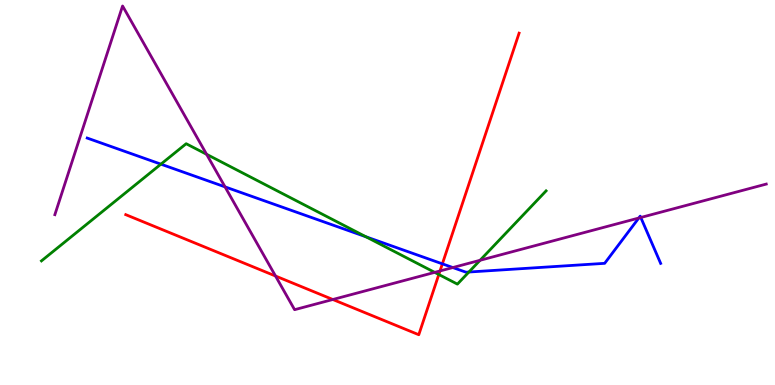[{'lines': ['blue', 'red'], 'intersections': [{'x': 5.71, 'y': 3.15}]}, {'lines': ['green', 'red'], 'intersections': [{'x': 5.66, 'y': 2.87}]}, {'lines': ['purple', 'red'], 'intersections': [{'x': 3.56, 'y': 2.83}, {'x': 4.29, 'y': 2.22}, {'x': 5.68, 'y': 2.96}]}, {'lines': ['blue', 'green'], 'intersections': [{'x': 2.08, 'y': 5.74}, {'x': 4.72, 'y': 3.85}, {'x': 6.05, 'y': 2.93}]}, {'lines': ['blue', 'purple'], 'intersections': [{'x': 2.9, 'y': 5.15}, {'x': 5.84, 'y': 3.05}, {'x': 8.24, 'y': 4.34}, {'x': 8.27, 'y': 4.35}]}, {'lines': ['green', 'purple'], 'intersections': [{'x': 2.67, 'y': 5.99}, {'x': 5.61, 'y': 2.93}, {'x': 6.19, 'y': 3.24}]}]